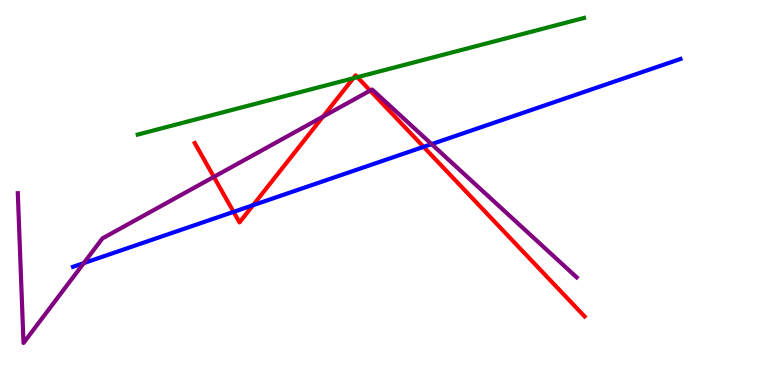[{'lines': ['blue', 'red'], 'intersections': [{'x': 3.01, 'y': 4.5}, {'x': 3.27, 'y': 4.67}, {'x': 5.47, 'y': 6.19}]}, {'lines': ['green', 'red'], 'intersections': [{'x': 4.56, 'y': 7.97}, {'x': 4.61, 'y': 8.0}]}, {'lines': ['purple', 'red'], 'intersections': [{'x': 2.76, 'y': 5.41}, {'x': 4.17, 'y': 6.97}, {'x': 4.78, 'y': 7.65}]}, {'lines': ['blue', 'green'], 'intersections': []}, {'lines': ['blue', 'purple'], 'intersections': [{'x': 1.08, 'y': 3.17}, {'x': 5.57, 'y': 6.26}]}, {'lines': ['green', 'purple'], 'intersections': []}]